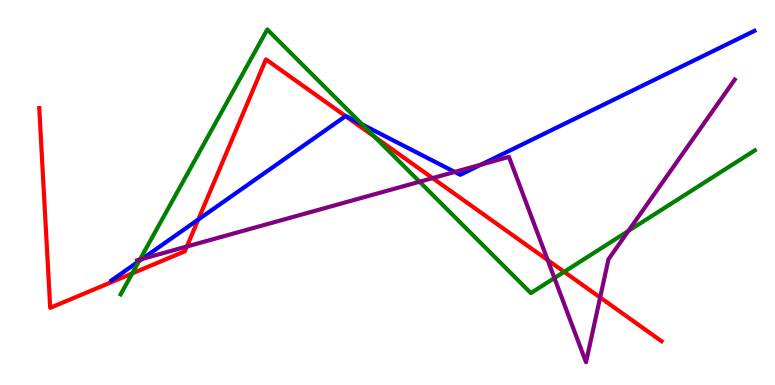[{'lines': ['blue', 'red'], 'intersections': [{'x': 2.56, 'y': 4.3}, {'x': 4.46, 'y': 6.98}]}, {'lines': ['green', 'red'], 'intersections': [{'x': 1.71, 'y': 2.9}, {'x': 4.83, 'y': 6.45}, {'x': 7.28, 'y': 2.94}]}, {'lines': ['purple', 'red'], 'intersections': [{'x': 2.41, 'y': 3.6}, {'x': 5.58, 'y': 5.37}, {'x': 7.07, 'y': 3.24}, {'x': 7.74, 'y': 2.27}]}, {'lines': ['blue', 'green'], 'intersections': [{'x': 1.79, 'y': 3.22}, {'x': 4.68, 'y': 6.76}]}, {'lines': ['blue', 'purple'], 'intersections': [{'x': 1.83, 'y': 3.27}, {'x': 5.87, 'y': 5.53}, {'x': 6.21, 'y': 5.72}]}, {'lines': ['green', 'purple'], 'intersections': [{'x': 1.81, 'y': 3.26}, {'x': 5.41, 'y': 5.28}, {'x': 7.15, 'y': 2.78}, {'x': 8.11, 'y': 4.0}]}]